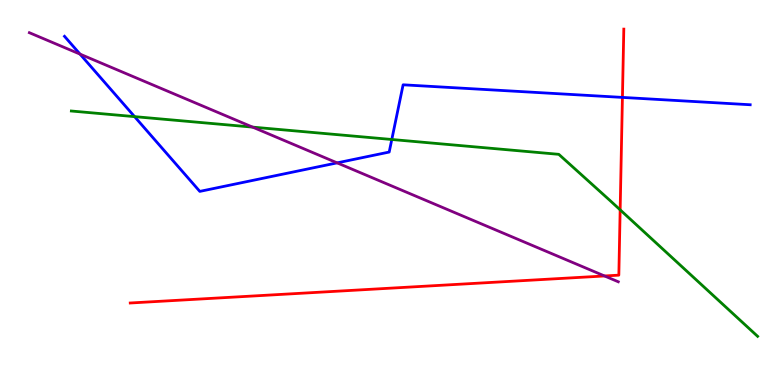[{'lines': ['blue', 'red'], 'intersections': [{'x': 8.03, 'y': 7.47}]}, {'lines': ['green', 'red'], 'intersections': [{'x': 8.0, 'y': 4.55}]}, {'lines': ['purple', 'red'], 'intersections': [{'x': 7.8, 'y': 2.83}]}, {'lines': ['blue', 'green'], 'intersections': [{'x': 1.74, 'y': 6.97}, {'x': 5.06, 'y': 6.38}]}, {'lines': ['blue', 'purple'], 'intersections': [{'x': 1.03, 'y': 8.59}, {'x': 4.35, 'y': 5.77}]}, {'lines': ['green', 'purple'], 'intersections': [{'x': 3.26, 'y': 6.7}]}]